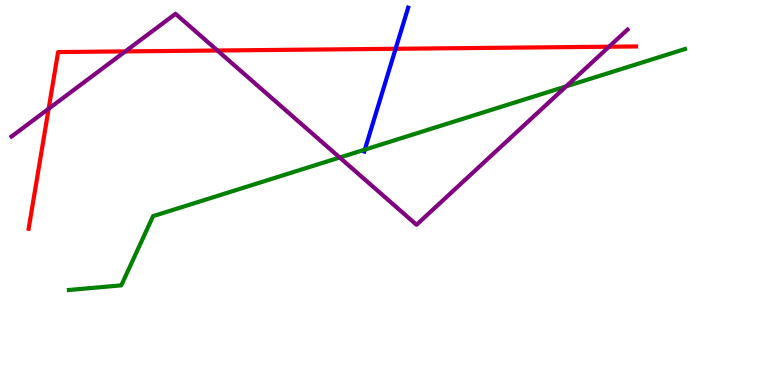[{'lines': ['blue', 'red'], 'intersections': [{'x': 5.1, 'y': 8.73}]}, {'lines': ['green', 'red'], 'intersections': []}, {'lines': ['purple', 'red'], 'intersections': [{'x': 0.628, 'y': 7.18}, {'x': 1.62, 'y': 8.66}, {'x': 2.81, 'y': 8.69}, {'x': 7.86, 'y': 8.79}]}, {'lines': ['blue', 'green'], 'intersections': [{'x': 4.71, 'y': 6.11}]}, {'lines': ['blue', 'purple'], 'intersections': []}, {'lines': ['green', 'purple'], 'intersections': [{'x': 4.38, 'y': 5.91}, {'x': 7.31, 'y': 7.76}]}]